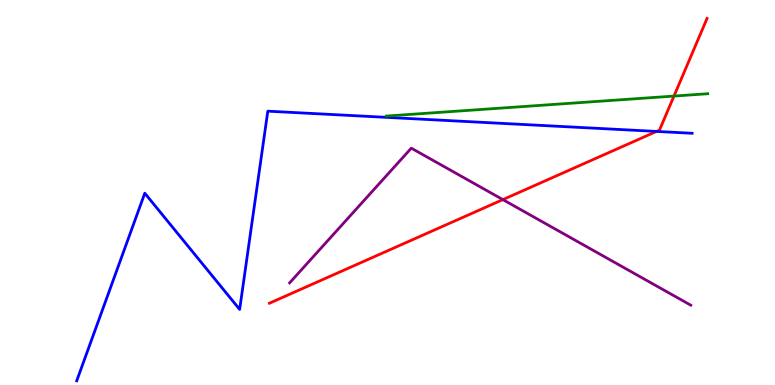[{'lines': ['blue', 'red'], 'intersections': [{'x': 8.47, 'y': 6.59}]}, {'lines': ['green', 'red'], 'intersections': [{'x': 8.7, 'y': 7.5}]}, {'lines': ['purple', 'red'], 'intersections': [{'x': 6.49, 'y': 4.82}]}, {'lines': ['blue', 'green'], 'intersections': []}, {'lines': ['blue', 'purple'], 'intersections': []}, {'lines': ['green', 'purple'], 'intersections': []}]